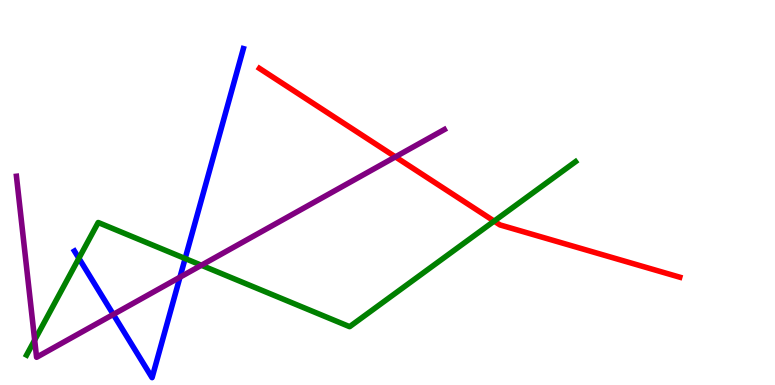[{'lines': ['blue', 'red'], 'intersections': []}, {'lines': ['green', 'red'], 'intersections': [{'x': 6.38, 'y': 4.26}]}, {'lines': ['purple', 'red'], 'intersections': [{'x': 5.1, 'y': 5.93}]}, {'lines': ['blue', 'green'], 'intersections': [{'x': 1.02, 'y': 3.29}, {'x': 2.39, 'y': 3.28}]}, {'lines': ['blue', 'purple'], 'intersections': [{'x': 1.46, 'y': 1.83}, {'x': 2.32, 'y': 2.8}]}, {'lines': ['green', 'purple'], 'intersections': [{'x': 0.447, 'y': 1.17}, {'x': 2.6, 'y': 3.11}]}]